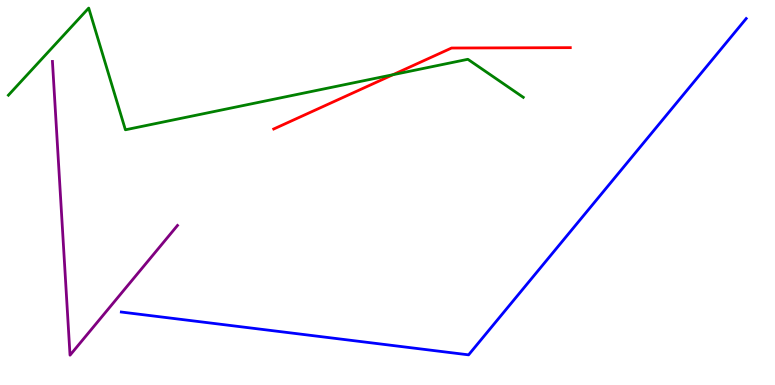[{'lines': ['blue', 'red'], 'intersections': []}, {'lines': ['green', 'red'], 'intersections': [{'x': 5.07, 'y': 8.06}]}, {'lines': ['purple', 'red'], 'intersections': []}, {'lines': ['blue', 'green'], 'intersections': []}, {'lines': ['blue', 'purple'], 'intersections': []}, {'lines': ['green', 'purple'], 'intersections': []}]